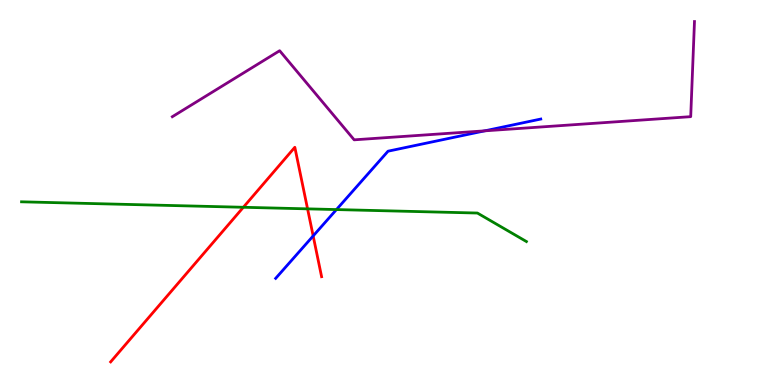[{'lines': ['blue', 'red'], 'intersections': [{'x': 4.04, 'y': 3.87}]}, {'lines': ['green', 'red'], 'intersections': [{'x': 3.14, 'y': 4.62}, {'x': 3.97, 'y': 4.58}]}, {'lines': ['purple', 'red'], 'intersections': []}, {'lines': ['blue', 'green'], 'intersections': [{'x': 4.34, 'y': 4.56}]}, {'lines': ['blue', 'purple'], 'intersections': [{'x': 6.25, 'y': 6.6}]}, {'lines': ['green', 'purple'], 'intersections': []}]